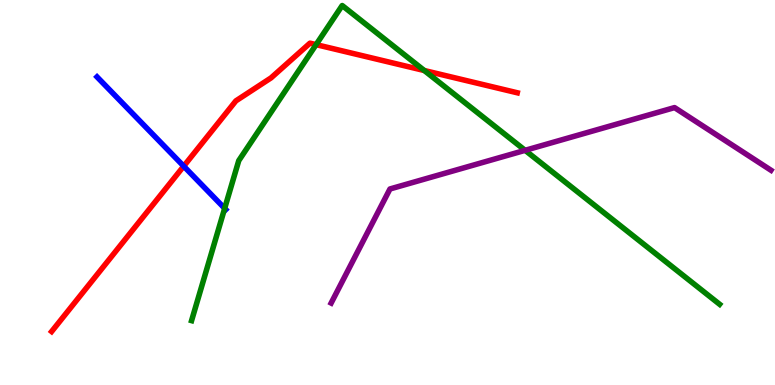[{'lines': ['blue', 'red'], 'intersections': [{'x': 2.37, 'y': 5.68}]}, {'lines': ['green', 'red'], 'intersections': [{'x': 4.08, 'y': 8.84}, {'x': 5.47, 'y': 8.17}]}, {'lines': ['purple', 'red'], 'intersections': []}, {'lines': ['blue', 'green'], 'intersections': [{'x': 2.9, 'y': 4.59}]}, {'lines': ['blue', 'purple'], 'intersections': []}, {'lines': ['green', 'purple'], 'intersections': [{'x': 6.78, 'y': 6.1}]}]